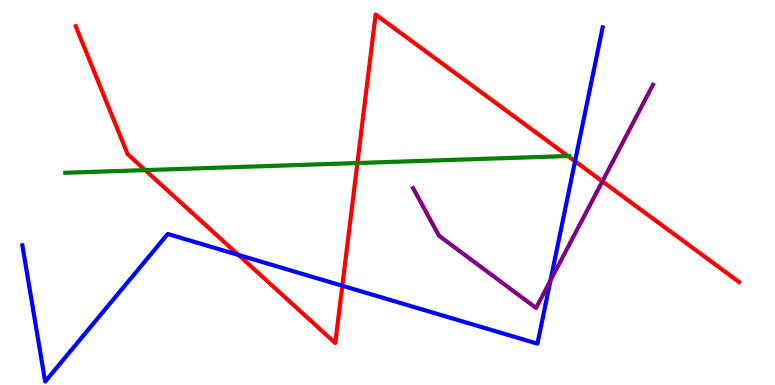[{'lines': ['blue', 'red'], 'intersections': [{'x': 3.08, 'y': 3.38}, {'x': 4.42, 'y': 2.58}, {'x': 7.42, 'y': 5.81}]}, {'lines': ['green', 'red'], 'intersections': [{'x': 1.87, 'y': 5.58}, {'x': 4.61, 'y': 5.77}, {'x': 7.33, 'y': 5.95}]}, {'lines': ['purple', 'red'], 'intersections': [{'x': 7.77, 'y': 5.29}]}, {'lines': ['blue', 'green'], 'intersections': []}, {'lines': ['blue', 'purple'], 'intersections': [{'x': 7.1, 'y': 2.71}]}, {'lines': ['green', 'purple'], 'intersections': []}]